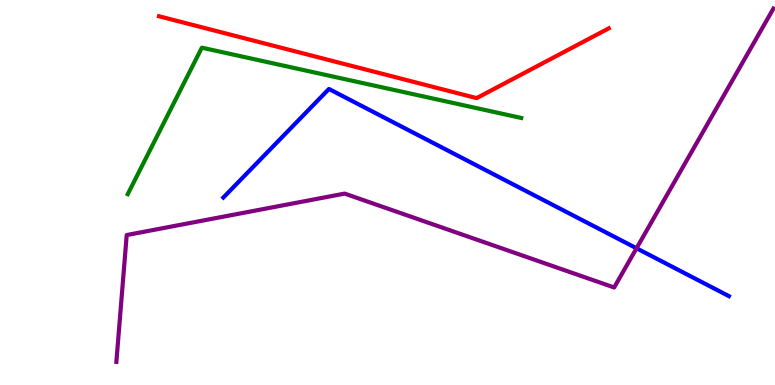[{'lines': ['blue', 'red'], 'intersections': []}, {'lines': ['green', 'red'], 'intersections': []}, {'lines': ['purple', 'red'], 'intersections': []}, {'lines': ['blue', 'green'], 'intersections': []}, {'lines': ['blue', 'purple'], 'intersections': [{'x': 8.21, 'y': 3.55}]}, {'lines': ['green', 'purple'], 'intersections': []}]